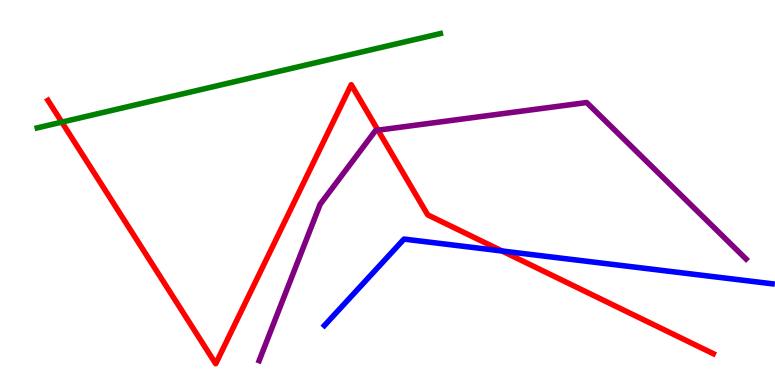[{'lines': ['blue', 'red'], 'intersections': [{'x': 6.48, 'y': 3.48}]}, {'lines': ['green', 'red'], 'intersections': [{'x': 0.798, 'y': 6.83}]}, {'lines': ['purple', 'red'], 'intersections': [{'x': 4.88, 'y': 6.62}]}, {'lines': ['blue', 'green'], 'intersections': []}, {'lines': ['blue', 'purple'], 'intersections': []}, {'lines': ['green', 'purple'], 'intersections': []}]